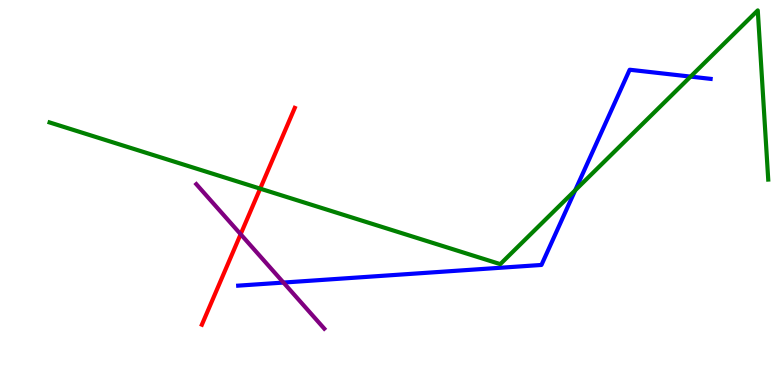[{'lines': ['blue', 'red'], 'intersections': []}, {'lines': ['green', 'red'], 'intersections': [{'x': 3.36, 'y': 5.1}]}, {'lines': ['purple', 'red'], 'intersections': [{'x': 3.11, 'y': 3.92}]}, {'lines': ['blue', 'green'], 'intersections': [{'x': 7.42, 'y': 5.06}, {'x': 8.91, 'y': 8.01}]}, {'lines': ['blue', 'purple'], 'intersections': [{'x': 3.66, 'y': 2.66}]}, {'lines': ['green', 'purple'], 'intersections': []}]